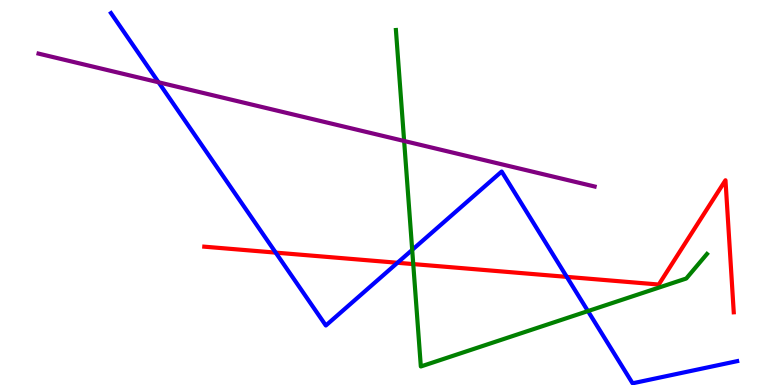[{'lines': ['blue', 'red'], 'intersections': [{'x': 3.56, 'y': 3.44}, {'x': 5.13, 'y': 3.17}, {'x': 7.31, 'y': 2.81}]}, {'lines': ['green', 'red'], 'intersections': [{'x': 5.33, 'y': 3.14}]}, {'lines': ['purple', 'red'], 'intersections': []}, {'lines': ['blue', 'green'], 'intersections': [{'x': 5.32, 'y': 3.51}, {'x': 7.59, 'y': 1.92}]}, {'lines': ['blue', 'purple'], 'intersections': [{'x': 2.05, 'y': 7.86}]}, {'lines': ['green', 'purple'], 'intersections': [{'x': 5.21, 'y': 6.34}]}]